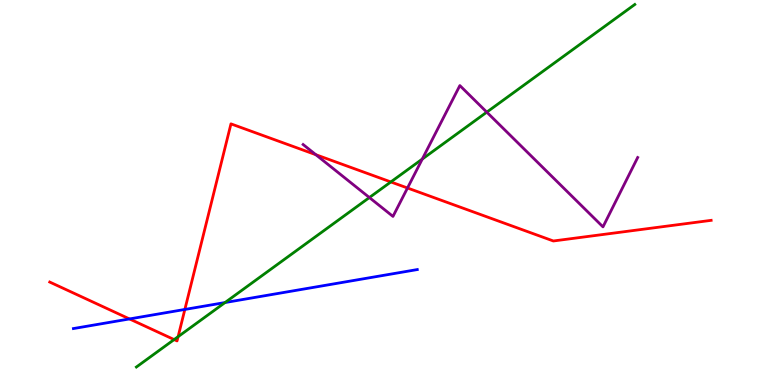[{'lines': ['blue', 'red'], 'intersections': [{'x': 1.67, 'y': 1.72}, {'x': 2.39, 'y': 1.96}]}, {'lines': ['green', 'red'], 'intersections': [{'x': 2.25, 'y': 1.18}, {'x': 2.3, 'y': 1.25}, {'x': 5.04, 'y': 5.27}]}, {'lines': ['purple', 'red'], 'intersections': [{'x': 4.08, 'y': 5.98}, {'x': 5.26, 'y': 5.12}]}, {'lines': ['blue', 'green'], 'intersections': [{'x': 2.9, 'y': 2.14}]}, {'lines': ['blue', 'purple'], 'intersections': []}, {'lines': ['green', 'purple'], 'intersections': [{'x': 4.77, 'y': 4.87}, {'x': 5.45, 'y': 5.87}, {'x': 6.28, 'y': 7.09}]}]